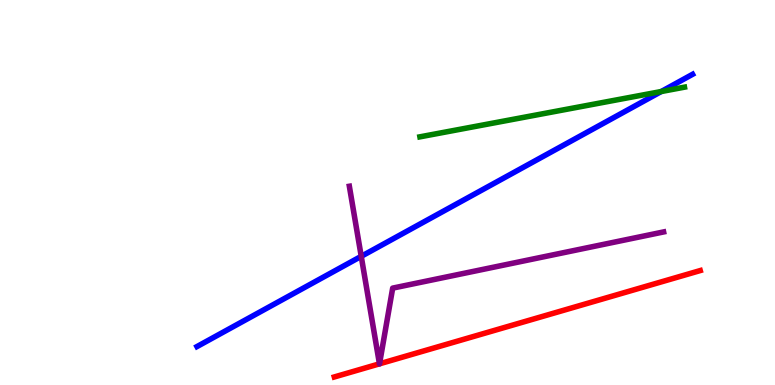[{'lines': ['blue', 'red'], 'intersections': []}, {'lines': ['green', 'red'], 'intersections': []}, {'lines': ['purple', 'red'], 'intersections': [{'x': 4.9, 'y': 0.55}, {'x': 4.9, 'y': 0.55}]}, {'lines': ['blue', 'green'], 'intersections': [{'x': 8.53, 'y': 7.62}]}, {'lines': ['blue', 'purple'], 'intersections': [{'x': 4.66, 'y': 3.34}]}, {'lines': ['green', 'purple'], 'intersections': []}]